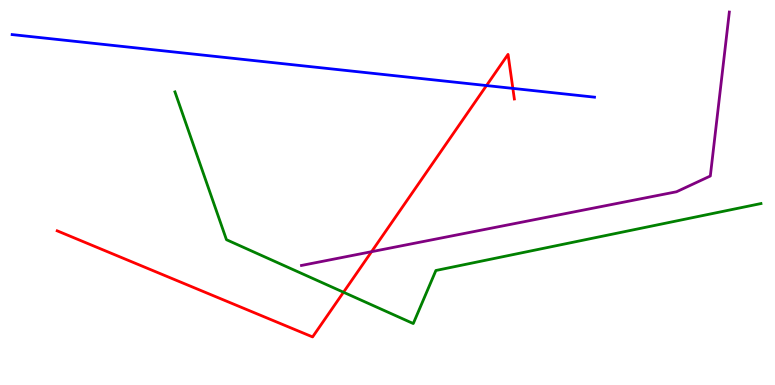[{'lines': ['blue', 'red'], 'intersections': [{'x': 6.28, 'y': 7.78}, {'x': 6.62, 'y': 7.7}]}, {'lines': ['green', 'red'], 'intersections': [{'x': 4.43, 'y': 2.41}]}, {'lines': ['purple', 'red'], 'intersections': [{'x': 4.79, 'y': 3.46}]}, {'lines': ['blue', 'green'], 'intersections': []}, {'lines': ['blue', 'purple'], 'intersections': []}, {'lines': ['green', 'purple'], 'intersections': []}]